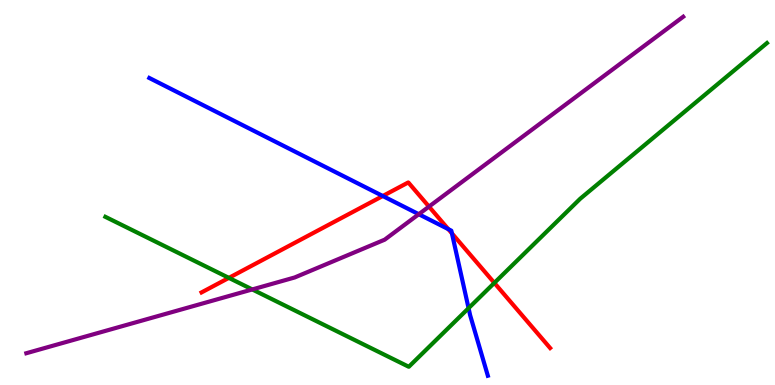[{'lines': ['blue', 'red'], 'intersections': [{'x': 4.94, 'y': 4.91}, {'x': 5.78, 'y': 4.05}, {'x': 5.83, 'y': 3.94}]}, {'lines': ['green', 'red'], 'intersections': [{'x': 2.95, 'y': 2.78}, {'x': 6.38, 'y': 2.65}]}, {'lines': ['purple', 'red'], 'intersections': [{'x': 5.54, 'y': 4.63}]}, {'lines': ['blue', 'green'], 'intersections': [{'x': 6.05, 'y': 2.0}]}, {'lines': ['blue', 'purple'], 'intersections': [{'x': 5.4, 'y': 4.44}]}, {'lines': ['green', 'purple'], 'intersections': [{'x': 3.26, 'y': 2.48}]}]